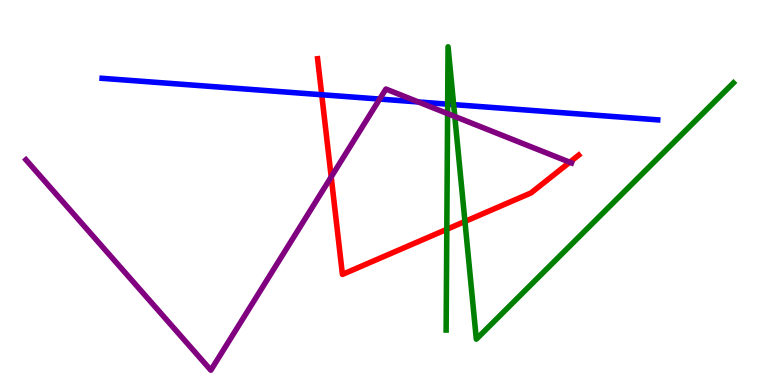[{'lines': ['blue', 'red'], 'intersections': [{'x': 4.15, 'y': 7.54}]}, {'lines': ['green', 'red'], 'intersections': [{'x': 5.77, 'y': 4.04}, {'x': 6.0, 'y': 4.25}]}, {'lines': ['purple', 'red'], 'intersections': [{'x': 4.27, 'y': 5.4}, {'x': 7.35, 'y': 5.79}]}, {'lines': ['blue', 'green'], 'intersections': [{'x': 5.78, 'y': 7.29}, {'x': 5.85, 'y': 7.28}]}, {'lines': ['blue', 'purple'], 'intersections': [{'x': 4.9, 'y': 7.43}, {'x': 5.4, 'y': 7.35}]}, {'lines': ['green', 'purple'], 'intersections': [{'x': 5.78, 'y': 7.05}, {'x': 5.87, 'y': 6.98}]}]